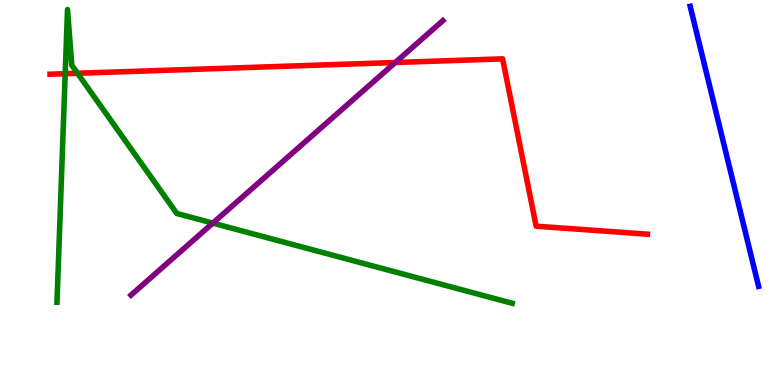[{'lines': ['blue', 'red'], 'intersections': []}, {'lines': ['green', 'red'], 'intersections': [{'x': 0.841, 'y': 8.09}, {'x': 1.0, 'y': 8.1}]}, {'lines': ['purple', 'red'], 'intersections': [{'x': 5.1, 'y': 8.38}]}, {'lines': ['blue', 'green'], 'intersections': []}, {'lines': ['blue', 'purple'], 'intersections': []}, {'lines': ['green', 'purple'], 'intersections': [{'x': 2.75, 'y': 4.2}]}]